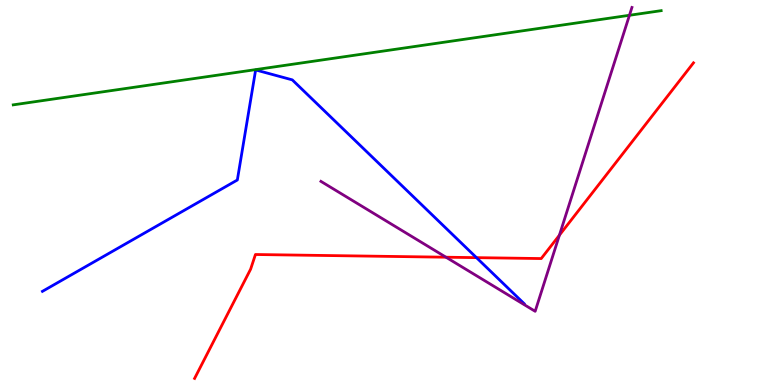[{'lines': ['blue', 'red'], 'intersections': [{'x': 6.15, 'y': 3.31}]}, {'lines': ['green', 'red'], 'intersections': []}, {'lines': ['purple', 'red'], 'intersections': [{'x': 5.75, 'y': 3.32}, {'x': 7.22, 'y': 3.89}]}, {'lines': ['blue', 'green'], 'intersections': []}, {'lines': ['blue', 'purple'], 'intersections': []}, {'lines': ['green', 'purple'], 'intersections': [{'x': 8.12, 'y': 9.6}]}]